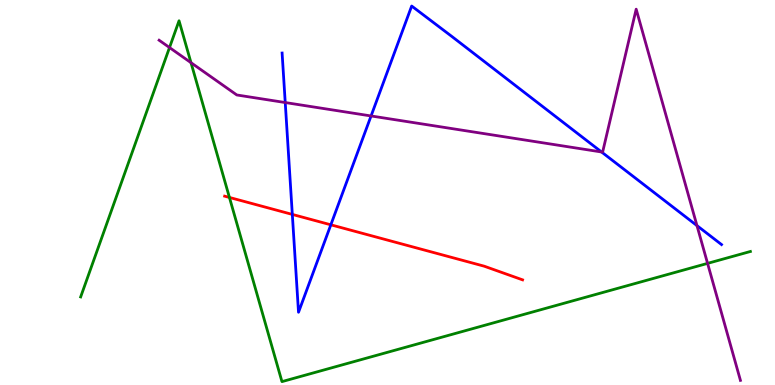[{'lines': ['blue', 'red'], 'intersections': [{'x': 3.77, 'y': 4.43}, {'x': 4.27, 'y': 4.16}]}, {'lines': ['green', 'red'], 'intersections': [{'x': 2.96, 'y': 4.87}]}, {'lines': ['purple', 'red'], 'intersections': []}, {'lines': ['blue', 'green'], 'intersections': []}, {'lines': ['blue', 'purple'], 'intersections': [{'x': 3.68, 'y': 7.34}, {'x': 4.79, 'y': 6.99}, {'x': 7.76, 'y': 6.05}, {'x': 8.99, 'y': 4.14}]}, {'lines': ['green', 'purple'], 'intersections': [{'x': 2.19, 'y': 8.76}, {'x': 2.46, 'y': 8.37}, {'x': 9.13, 'y': 3.16}]}]